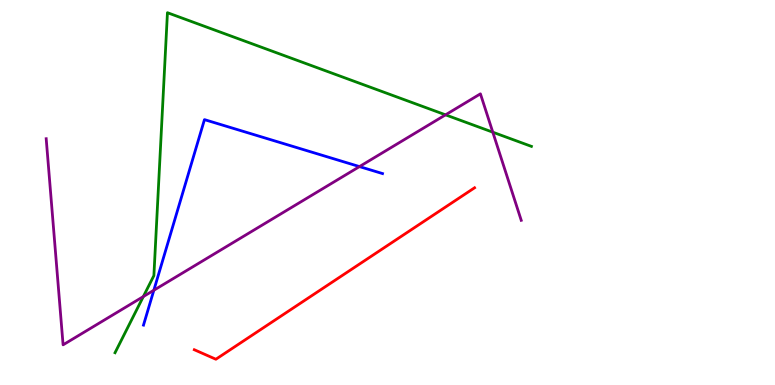[{'lines': ['blue', 'red'], 'intersections': []}, {'lines': ['green', 'red'], 'intersections': []}, {'lines': ['purple', 'red'], 'intersections': []}, {'lines': ['blue', 'green'], 'intersections': []}, {'lines': ['blue', 'purple'], 'intersections': [{'x': 1.99, 'y': 2.46}, {'x': 4.64, 'y': 5.67}]}, {'lines': ['green', 'purple'], 'intersections': [{'x': 1.85, 'y': 2.3}, {'x': 5.75, 'y': 7.02}, {'x': 6.36, 'y': 6.57}]}]